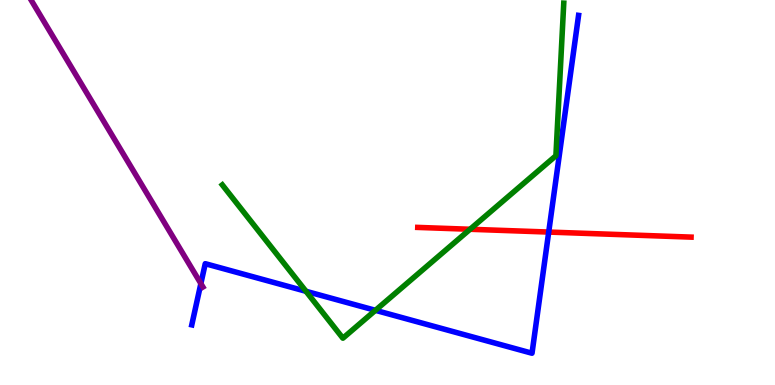[{'lines': ['blue', 'red'], 'intersections': [{'x': 7.08, 'y': 3.97}]}, {'lines': ['green', 'red'], 'intersections': [{'x': 6.07, 'y': 4.05}]}, {'lines': ['purple', 'red'], 'intersections': []}, {'lines': ['blue', 'green'], 'intersections': [{'x': 3.95, 'y': 2.43}, {'x': 4.84, 'y': 1.94}]}, {'lines': ['blue', 'purple'], 'intersections': [{'x': 2.59, 'y': 2.63}]}, {'lines': ['green', 'purple'], 'intersections': []}]